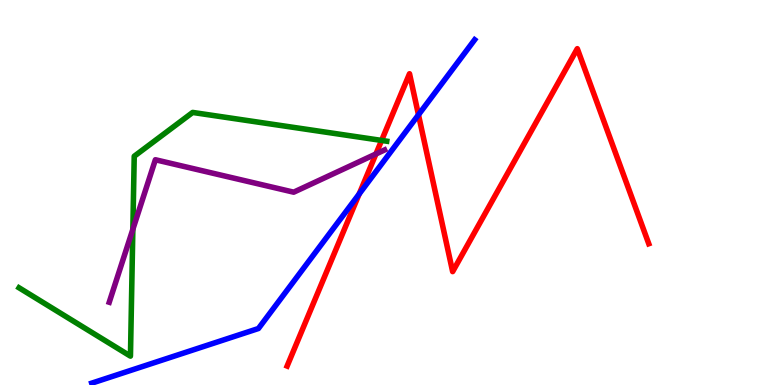[{'lines': ['blue', 'red'], 'intersections': [{'x': 4.63, 'y': 4.96}, {'x': 5.4, 'y': 7.02}]}, {'lines': ['green', 'red'], 'intersections': [{'x': 4.92, 'y': 6.35}]}, {'lines': ['purple', 'red'], 'intersections': [{'x': 4.85, 'y': 6.0}]}, {'lines': ['blue', 'green'], 'intersections': []}, {'lines': ['blue', 'purple'], 'intersections': []}, {'lines': ['green', 'purple'], 'intersections': [{'x': 1.71, 'y': 4.04}]}]